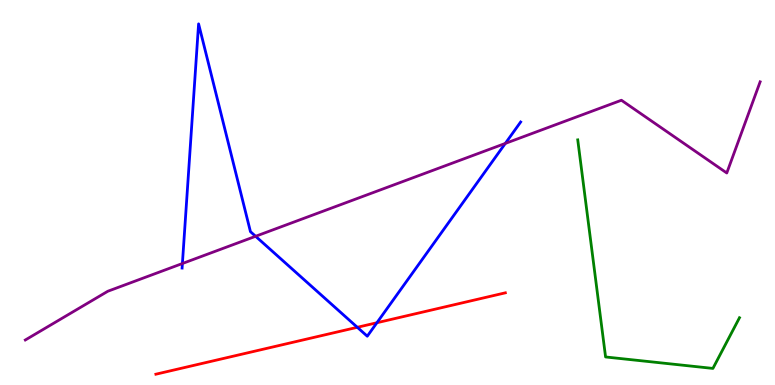[{'lines': ['blue', 'red'], 'intersections': [{'x': 4.61, 'y': 1.5}, {'x': 4.86, 'y': 1.62}]}, {'lines': ['green', 'red'], 'intersections': []}, {'lines': ['purple', 'red'], 'intersections': []}, {'lines': ['blue', 'green'], 'intersections': []}, {'lines': ['blue', 'purple'], 'intersections': [{'x': 2.35, 'y': 3.16}, {'x': 3.3, 'y': 3.86}, {'x': 6.52, 'y': 6.27}]}, {'lines': ['green', 'purple'], 'intersections': []}]